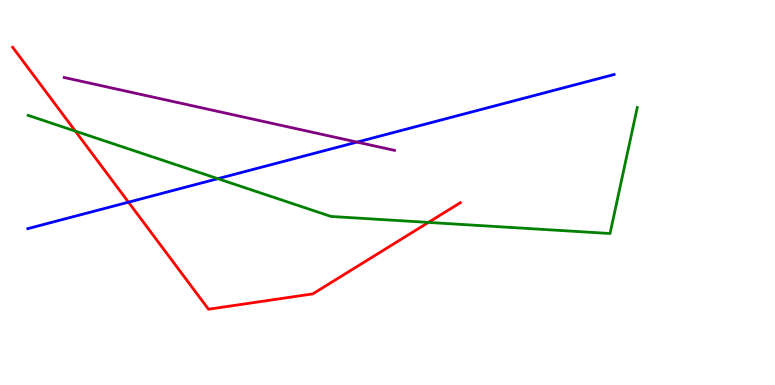[{'lines': ['blue', 'red'], 'intersections': [{'x': 1.66, 'y': 4.75}]}, {'lines': ['green', 'red'], 'intersections': [{'x': 0.972, 'y': 6.59}, {'x': 5.53, 'y': 4.22}]}, {'lines': ['purple', 'red'], 'intersections': []}, {'lines': ['blue', 'green'], 'intersections': [{'x': 2.81, 'y': 5.36}]}, {'lines': ['blue', 'purple'], 'intersections': [{'x': 4.61, 'y': 6.31}]}, {'lines': ['green', 'purple'], 'intersections': []}]